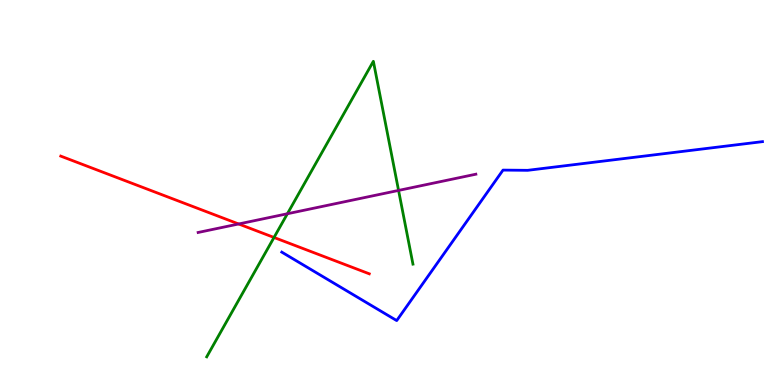[{'lines': ['blue', 'red'], 'intersections': []}, {'lines': ['green', 'red'], 'intersections': [{'x': 3.54, 'y': 3.83}]}, {'lines': ['purple', 'red'], 'intersections': [{'x': 3.08, 'y': 4.18}]}, {'lines': ['blue', 'green'], 'intersections': []}, {'lines': ['blue', 'purple'], 'intersections': []}, {'lines': ['green', 'purple'], 'intersections': [{'x': 3.71, 'y': 4.45}, {'x': 5.14, 'y': 5.05}]}]